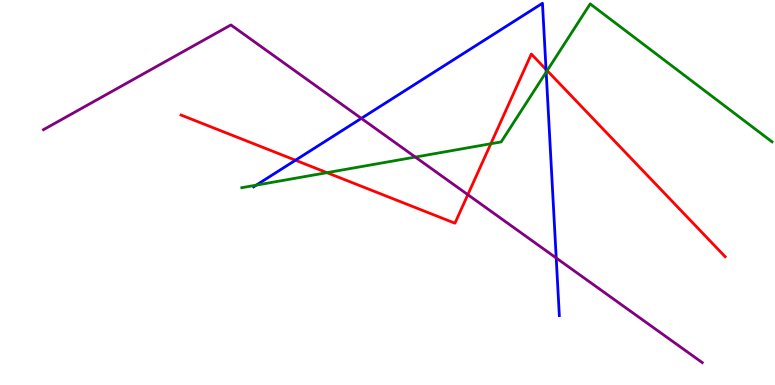[{'lines': ['blue', 'red'], 'intersections': [{'x': 3.81, 'y': 5.84}, {'x': 7.05, 'y': 8.2}]}, {'lines': ['green', 'red'], 'intersections': [{'x': 4.22, 'y': 5.52}, {'x': 6.33, 'y': 6.27}, {'x': 7.06, 'y': 8.17}]}, {'lines': ['purple', 'red'], 'intersections': [{'x': 6.04, 'y': 4.94}]}, {'lines': ['blue', 'green'], 'intersections': [{'x': 3.31, 'y': 5.19}, {'x': 7.05, 'y': 8.13}]}, {'lines': ['blue', 'purple'], 'intersections': [{'x': 4.66, 'y': 6.93}, {'x': 7.18, 'y': 3.3}]}, {'lines': ['green', 'purple'], 'intersections': [{'x': 5.36, 'y': 5.92}]}]